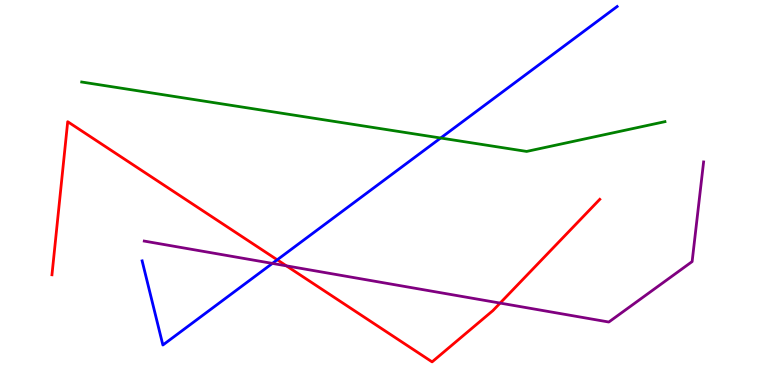[{'lines': ['blue', 'red'], 'intersections': [{'x': 3.58, 'y': 3.25}]}, {'lines': ['green', 'red'], 'intersections': []}, {'lines': ['purple', 'red'], 'intersections': [{'x': 3.7, 'y': 3.09}, {'x': 6.45, 'y': 2.13}]}, {'lines': ['blue', 'green'], 'intersections': [{'x': 5.69, 'y': 6.42}]}, {'lines': ['blue', 'purple'], 'intersections': [{'x': 3.51, 'y': 3.16}]}, {'lines': ['green', 'purple'], 'intersections': []}]